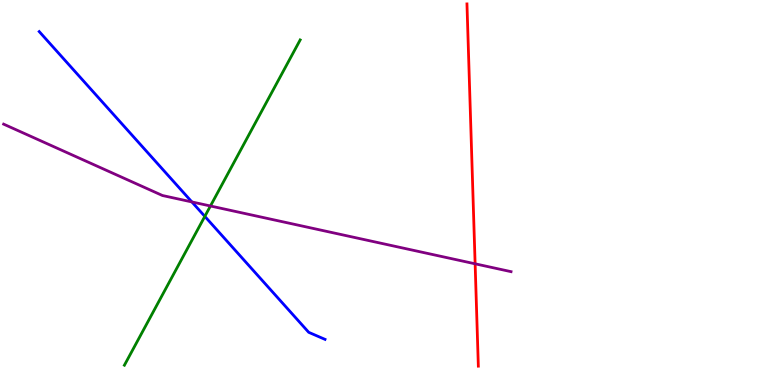[{'lines': ['blue', 'red'], 'intersections': []}, {'lines': ['green', 'red'], 'intersections': []}, {'lines': ['purple', 'red'], 'intersections': [{'x': 6.13, 'y': 3.15}]}, {'lines': ['blue', 'green'], 'intersections': [{'x': 2.64, 'y': 4.38}]}, {'lines': ['blue', 'purple'], 'intersections': [{'x': 2.48, 'y': 4.75}]}, {'lines': ['green', 'purple'], 'intersections': [{'x': 2.72, 'y': 4.65}]}]